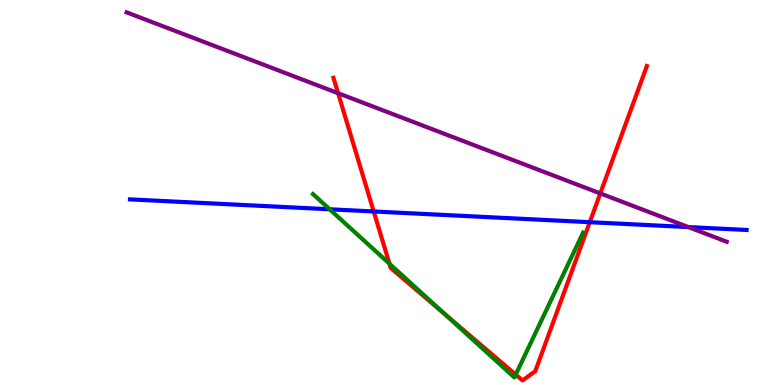[{'lines': ['blue', 'red'], 'intersections': [{'x': 4.82, 'y': 4.51}, {'x': 7.61, 'y': 4.23}]}, {'lines': ['green', 'red'], 'intersections': [{'x': 5.03, 'y': 3.15}, {'x': 5.74, 'y': 1.84}, {'x': 6.65, 'y': 0.27}]}, {'lines': ['purple', 'red'], 'intersections': [{'x': 4.36, 'y': 7.58}, {'x': 7.75, 'y': 4.98}]}, {'lines': ['blue', 'green'], 'intersections': [{'x': 4.25, 'y': 4.56}]}, {'lines': ['blue', 'purple'], 'intersections': [{'x': 8.88, 'y': 4.1}]}, {'lines': ['green', 'purple'], 'intersections': []}]